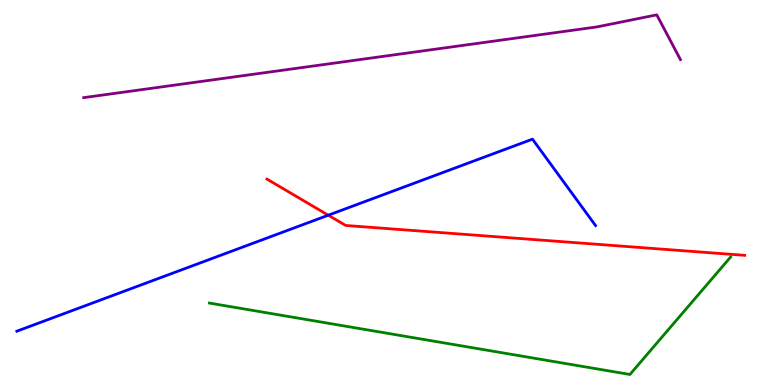[{'lines': ['blue', 'red'], 'intersections': [{'x': 4.24, 'y': 4.41}]}, {'lines': ['green', 'red'], 'intersections': []}, {'lines': ['purple', 'red'], 'intersections': []}, {'lines': ['blue', 'green'], 'intersections': []}, {'lines': ['blue', 'purple'], 'intersections': []}, {'lines': ['green', 'purple'], 'intersections': []}]